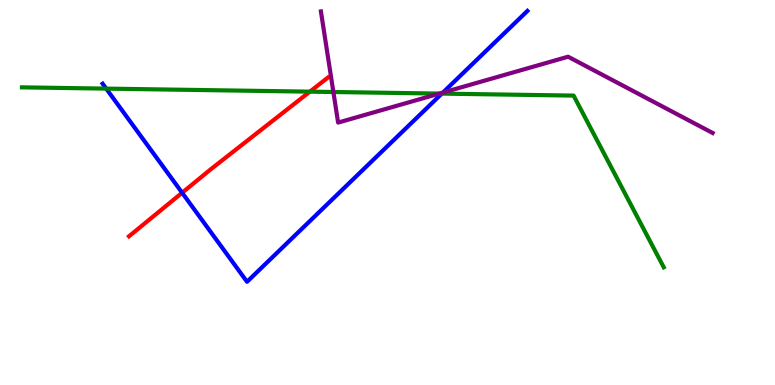[{'lines': ['blue', 'red'], 'intersections': [{'x': 2.35, 'y': 4.99}]}, {'lines': ['green', 'red'], 'intersections': [{'x': 4.0, 'y': 7.62}]}, {'lines': ['purple', 'red'], 'intersections': []}, {'lines': ['blue', 'green'], 'intersections': [{'x': 1.37, 'y': 7.7}, {'x': 5.7, 'y': 7.57}]}, {'lines': ['blue', 'purple'], 'intersections': [{'x': 5.71, 'y': 7.6}]}, {'lines': ['green', 'purple'], 'intersections': [{'x': 4.3, 'y': 7.61}, {'x': 5.67, 'y': 7.57}]}]